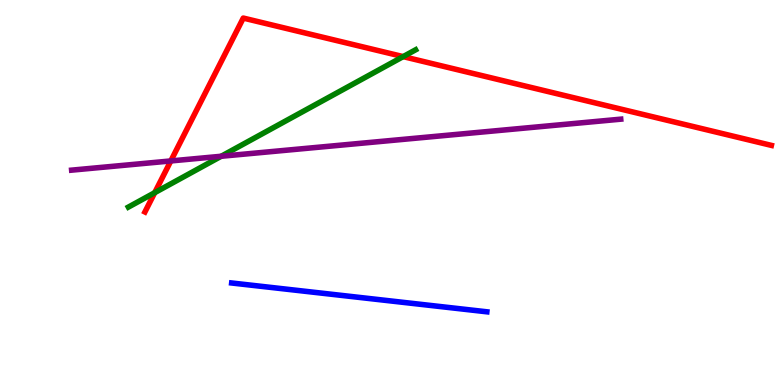[{'lines': ['blue', 'red'], 'intersections': []}, {'lines': ['green', 'red'], 'intersections': [{'x': 2.0, 'y': 5.0}, {'x': 5.2, 'y': 8.53}]}, {'lines': ['purple', 'red'], 'intersections': [{'x': 2.2, 'y': 5.82}]}, {'lines': ['blue', 'green'], 'intersections': []}, {'lines': ['blue', 'purple'], 'intersections': []}, {'lines': ['green', 'purple'], 'intersections': [{'x': 2.85, 'y': 5.94}]}]